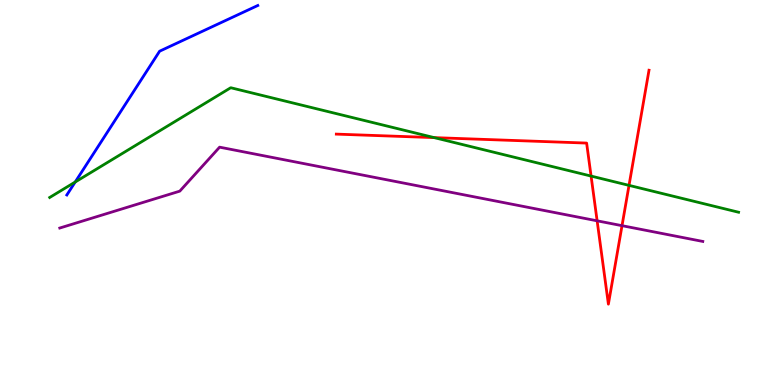[{'lines': ['blue', 'red'], 'intersections': []}, {'lines': ['green', 'red'], 'intersections': [{'x': 5.6, 'y': 6.43}, {'x': 7.63, 'y': 5.43}, {'x': 8.12, 'y': 5.19}]}, {'lines': ['purple', 'red'], 'intersections': [{'x': 7.7, 'y': 4.26}, {'x': 8.03, 'y': 4.14}]}, {'lines': ['blue', 'green'], 'intersections': [{'x': 0.97, 'y': 5.27}]}, {'lines': ['blue', 'purple'], 'intersections': []}, {'lines': ['green', 'purple'], 'intersections': []}]